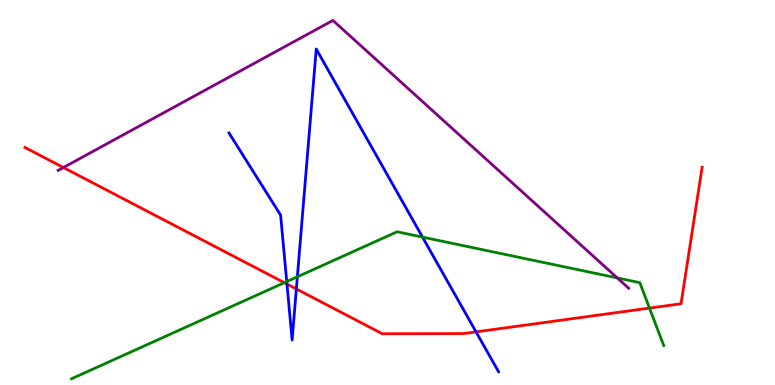[{'lines': ['blue', 'red'], 'intersections': [{'x': 3.7, 'y': 2.62}, {'x': 3.82, 'y': 2.49}, {'x': 6.14, 'y': 1.38}]}, {'lines': ['green', 'red'], 'intersections': [{'x': 3.67, 'y': 2.66}, {'x': 8.38, 'y': 2.0}]}, {'lines': ['purple', 'red'], 'intersections': [{'x': 0.818, 'y': 5.65}]}, {'lines': ['blue', 'green'], 'intersections': [{'x': 3.7, 'y': 2.69}, {'x': 3.84, 'y': 2.81}, {'x': 5.45, 'y': 3.84}]}, {'lines': ['blue', 'purple'], 'intersections': []}, {'lines': ['green', 'purple'], 'intersections': [{'x': 7.96, 'y': 2.78}]}]